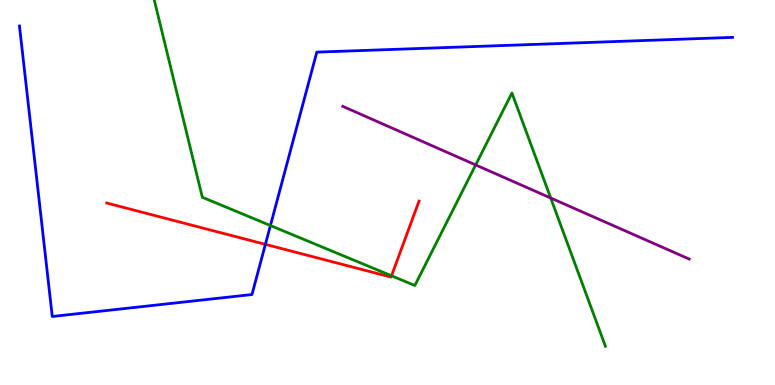[{'lines': ['blue', 'red'], 'intersections': [{'x': 3.42, 'y': 3.65}]}, {'lines': ['green', 'red'], 'intersections': [{'x': 5.05, 'y': 2.84}]}, {'lines': ['purple', 'red'], 'intersections': []}, {'lines': ['blue', 'green'], 'intersections': [{'x': 3.49, 'y': 4.14}]}, {'lines': ['blue', 'purple'], 'intersections': []}, {'lines': ['green', 'purple'], 'intersections': [{'x': 6.14, 'y': 5.72}, {'x': 7.11, 'y': 4.86}]}]